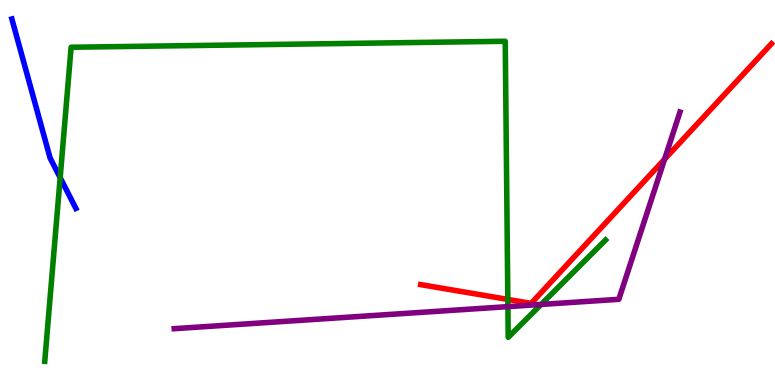[{'lines': ['blue', 'red'], 'intersections': []}, {'lines': ['green', 'red'], 'intersections': [{'x': 6.55, 'y': 2.22}]}, {'lines': ['purple', 'red'], 'intersections': [{'x': 8.57, 'y': 5.86}]}, {'lines': ['blue', 'green'], 'intersections': [{'x': 0.776, 'y': 5.38}]}, {'lines': ['blue', 'purple'], 'intersections': []}, {'lines': ['green', 'purple'], 'intersections': [{'x': 6.55, 'y': 2.04}, {'x': 6.98, 'y': 2.09}]}]